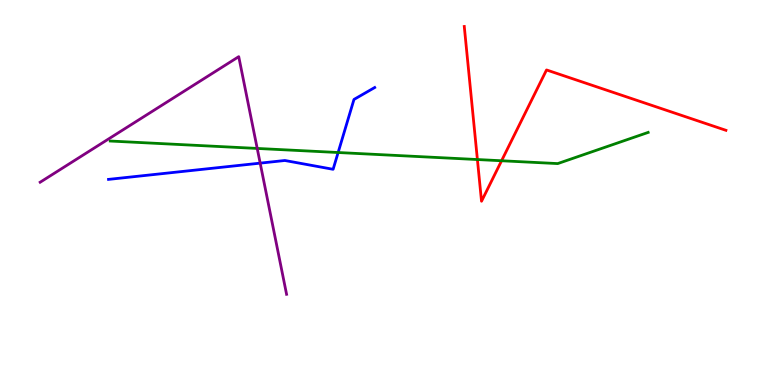[{'lines': ['blue', 'red'], 'intersections': []}, {'lines': ['green', 'red'], 'intersections': [{'x': 6.16, 'y': 5.86}, {'x': 6.47, 'y': 5.82}]}, {'lines': ['purple', 'red'], 'intersections': []}, {'lines': ['blue', 'green'], 'intersections': [{'x': 4.36, 'y': 6.04}]}, {'lines': ['blue', 'purple'], 'intersections': [{'x': 3.36, 'y': 5.76}]}, {'lines': ['green', 'purple'], 'intersections': [{'x': 3.32, 'y': 6.14}]}]